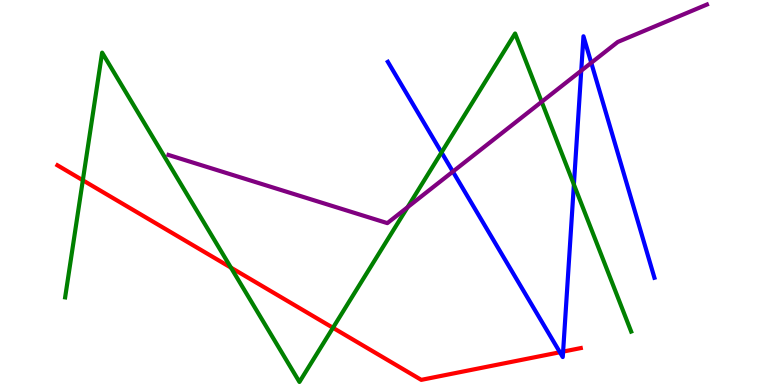[{'lines': ['blue', 'red'], 'intersections': [{'x': 7.22, 'y': 0.851}, {'x': 7.27, 'y': 0.867}]}, {'lines': ['green', 'red'], 'intersections': [{'x': 1.07, 'y': 5.32}, {'x': 2.98, 'y': 3.05}, {'x': 4.3, 'y': 1.49}]}, {'lines': ['purple', 'red'], 'intersections': []}, {'lines': ['blue', 'green'], 'intersections': [{'x': 5.7, 'y': 6.04}, {'x': 7.41, 'y': 5.21}]}, {'lines': ['blue', 'purple'], 'intersections': [{'x': 5.84, 'y': 5.54}, {'x': 7.5, 'y': 8.16}, {'x': 7.63, 'y': 8.37}]}, {'lines': ['green', 'purple'], 'intersections': [{'x': 5.26, 'y': 4.62}, {'x': 6.99, 'y': 7.36}]}]